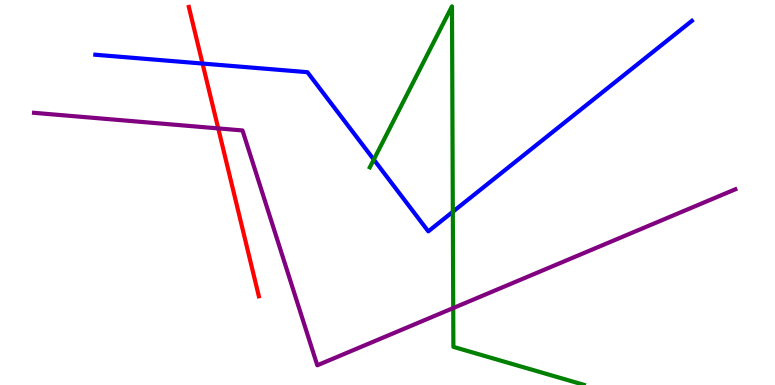[{'lines': ['blue', 'red'], 'intersections': [{'x': 2.61, 'y': 8.35}]}, {'lines': ['green', 'red'], 'intersections': []}, {'lines': ['purple', 'red'], 'intersections': [{'x': 2.82, 'y': 6.66}]}, {'lines': ['blue', 'green'], 'intersections': [{'x': 4.82, 'y': 5.86}, {'x': 5.84, 'y': 4.5}]}, {'lines': ['blue', 'purple'], 'intersections': []}, {'lines': ['green', 'purple'], 'intersections': [{'x': 5.85, 'y': 2.0}]}]